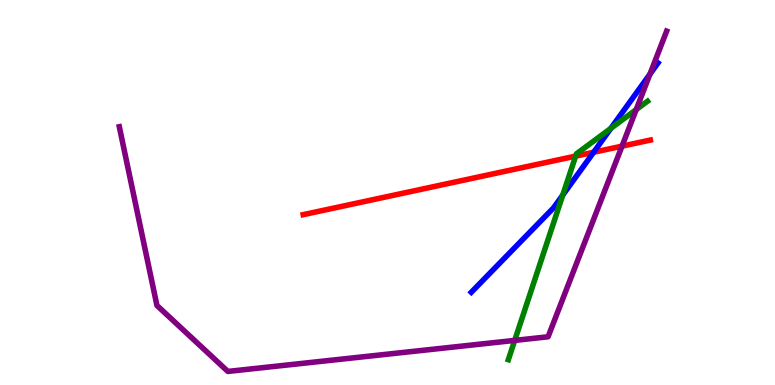[{'lines': ['blue', 'red'], 'intersections': [{'x': 7.66, 'y': 6.05}]}, {'lines': ['green', 'red'], 'intersections': [{'x': 7.43, 'y': 5.94}]}, {'lines': ['purple', 'red'], 'intersections': [{'x': 8.03, 'y': 6.2}]}, {'lines': ['blue', 'green'], 'intersections': [{'x': 7.26, 'y': 4.93}, {'x': 7.88, 'y': 6.67}]}, {'lines': ['blue', 'purple'], 'intersections': [{'x': 8.39, 'y': 8.07}]}, {'lines': ['green', 'purple'], 'intersections': [{'x': 6.64, 'y': 1.16}, {'x': 8.21, 'y': 7.15}]}]